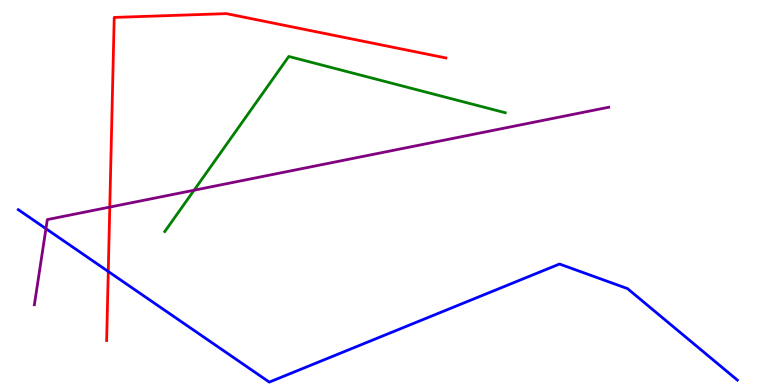[{'lines': ['blue', 'red'], 'intersections': [{'x': 1.4, 'y': 2.95}]}, {'lines': ['green', 'red'], 'intersections': []}, {'lines': ['purple', 'red'], 'intersections': [{'x': 1.42, 'y': 4.62}]}, {'lines': ['blue', 'green'], 'intersections': []}, {'lines': ['blue', 'purple'], 'intersections': [{'x': 0.593, 'y': 4.06}]}, {'lines': ['green', 'purple'], 'intersections': [{'x': 2.5, 'y': 5.06}]}]